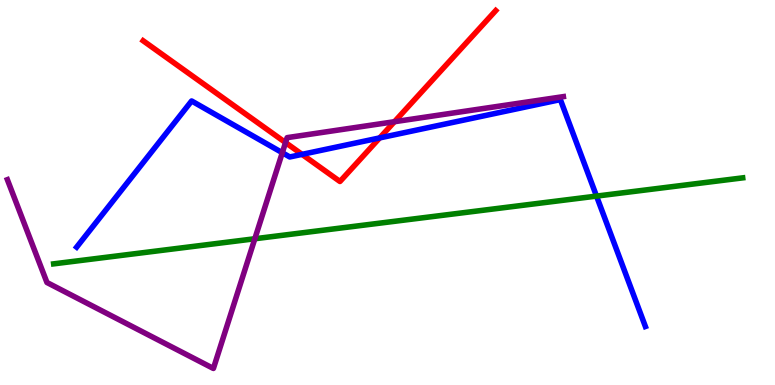[{'lines': ['blue', 'red'], 'intersections': [{'x': 3.9, 'y': 5.99}, {'x': 4.9, 'y': 6.42}]}, {'lines': ['green', 'red'], 'intersections': []}, {'lines': ['purple', 'red'], 'intersections': [{'x': 3.68, 'y': 6.3}, {'x': 5.09, 'y': 6.84}]}, {'lines': ['blue', 'green'], 'intersections': [{'x': 7.7, 'y': 4.91}]}, {'lines': ['blue', 'purple'], 'intersections': [{'x': 3.64, 'y': 6.03}]}, {'lines': ['green', 'purple'], 'intersections': [{'x': 3.29, 'y': 3.8}]}]